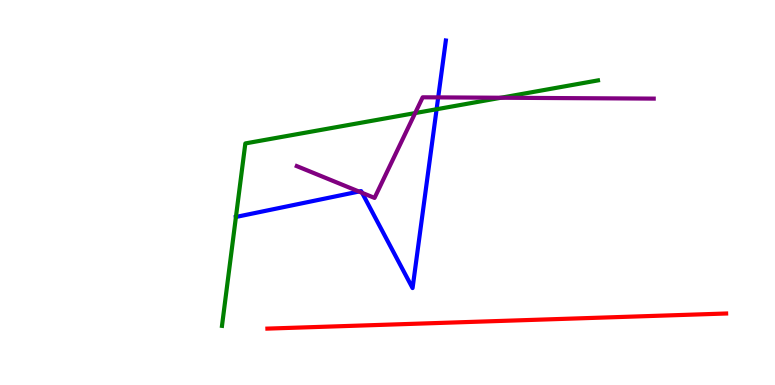[{'lines': ['blue', 'red'], 'intersections': []}, {'lines': ['green', 'red'], 'intersections': []}, {'lines': ['purple', 'red'], 'intersections': []}, {'lines': ['blue', 'green'], 'intersections': [{'x': 3.04, 'y': 4.36}, {'x': 5.63, 'y': 7.16}]}, {'lines': ['blue', 'purple'], 'intersections': [{'x': 4.63, 'y': 5.02}, {'x': 4.67, 'y': 4.99}, {'x': 5.65, 'y': 7.47}]}, {'lines': ['green', 'purple'], 'intersections': [{'x': 5.36, 'y': 7.06}, {'x': 6.46, 'y': 7.46}]}]